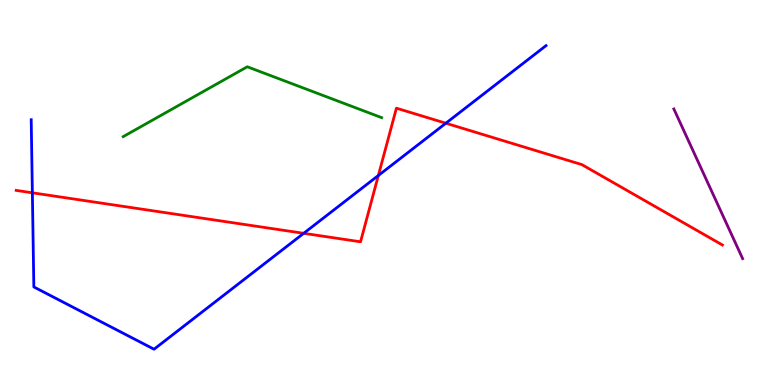[{'lines': ['blue', 'red'], 'intersections': [{'x': 0.418, 'y': 4.99}, {'x': 3.92, 'y': 3.94}, {'x': 4.88, 'y': 5.44}, {'x': 5.75, 'y': 6.8}]}, {'lines': ['green', 'red'], 'intersections': []}, {'lines': ['purple', 'red'], 'intersections': []}, {'lines': ['blue', 'green'], 'intersections': []}, {'lines': ['blue', 'purple'], 'intersections': []}, {'lines': ['green', 'purple'], 'intersections': []}]